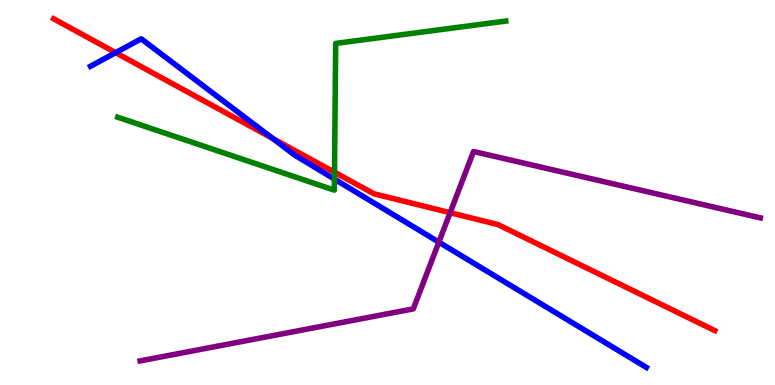[{'lines': ['blue', 'red'], 'intersections': [{'x': 1.49, 'y': 8.63}, {'x': 3.52, 'y': 6.4}]}, {'lines': ['green', 'red'], 'intersections': [{'x': 4.32, 'y': 5.53}]}, {'lines': ['purple', 'red'], 'intersections': [{'x': 5.81, 'y': 4.48}]}, {'lines': ['blue', 'green'], 'intersections': [{'x': 4.32, 'y': 5.35}]}, {'lines': ['blue', 'purple'], 'intersections': [{'x': 5.66, 'y': 3.71}]}, {'lines': ['green', 'purple'], 'intersections': []}]